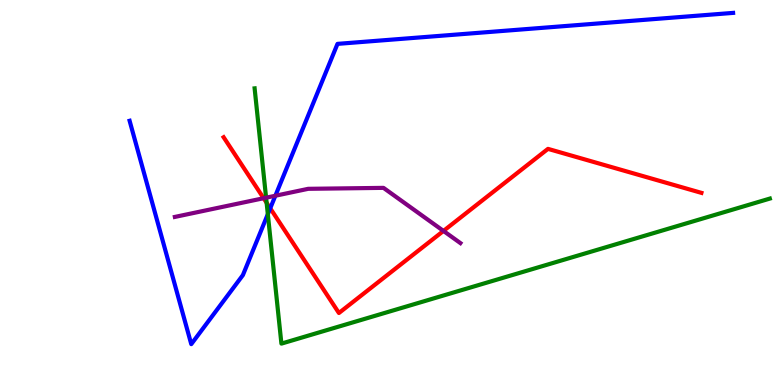[{'lines': ['blue', 'red'], 'intersections': [{'x': 3.49, 'y': 4.59}]}, {'lines': ['green', 'red'], 'intersections': [{'x': 3.44, 'y': 4.73}]}, {'lines': ['purple', 'red'], 'intersections': [{'x': 3.4, 'y': 4.85}, {'x': 5.72, 'y': 4.0}]}, {'lines': ['blue', 'green'], 'intersections': [{'x': 3.46, 'y': 4.44}]}, {'lines': ['blue', 'purple'], 'intersections': [{'x': 3.55, 'y': 4.92}]}, {'lines': ['green', 'purple'], 'intersections': [{'x': 3.43, 'y': 4.87}]}]